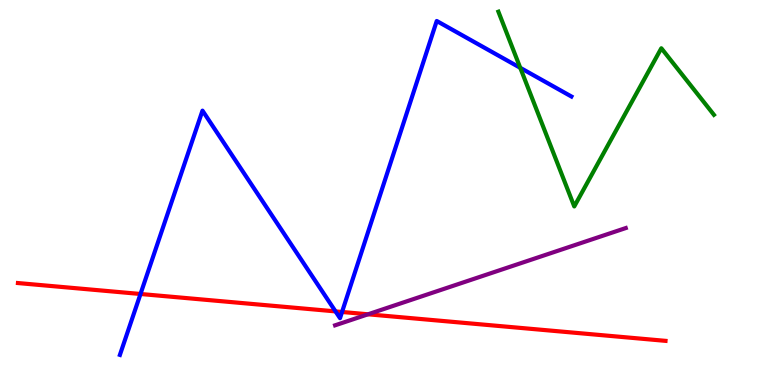[{'lines': ['blue', 'red'], 'intersections': [{'x': 1.81, 'y': 2.36}, {'x': 4.33, 'y': 1.91}, {'x': 4.41, 'y': 1.9}]}, {'lines': ['green', 'red'], 'intersections': []}, {'lines': ['purple', 'red'], 'intersections': [{'x': 4.75, 'y': 1.84}]}, {'lines': ['blue', 'green'], 'intersections': [{'x': 6.71, 'y': 8.24}]}, {'lines': ['blue', 'purple'], 'intersections': []}, {'lines': ['green', 'purple'], 'intersections': []}]